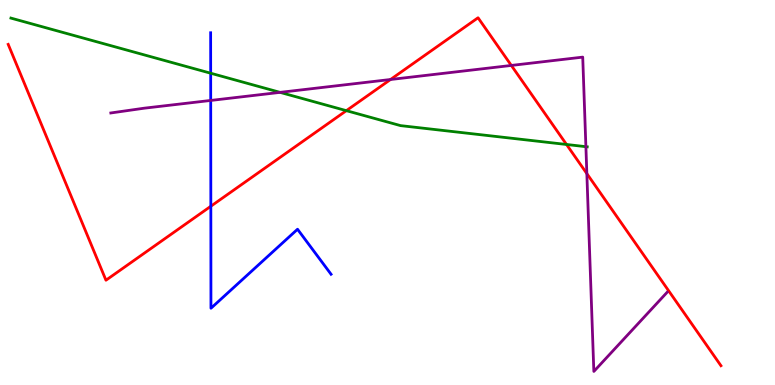[{'lines': ['blue', 'red'], 'intersections': [{'x': 2.72, 'y': 4.64}]}, {'lines': ['green', 'red'], 'intersections': [{'x': 4.47, 'y': 7.13}, {'x': 7.31, 'y': 6.25}]}, {'lines': ['purple', 'red'], 'intersections': [{'x': 5.04, 'y': 7.93}, {'x': 6.6, 'y': 8.3}, {'x': 7.57, 'y': 5.49}]}, {'lines': ['blue', 'green'], 'intersections': [{'x': 2.72, 'y': 8.1}]}, {'lines': ['blue', 'purple'], 'intersections': [{'x': 2.72, 'y': 7.39}]}, {'lines': ['green', 'purple'], 'intersections': [{'x': 3.61, 'y': 7.6}, {'x': 7.56, 'y': 6.19}]}]